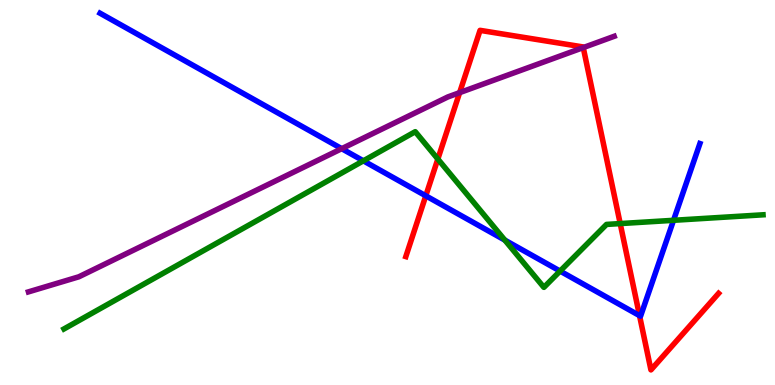[{'lines': ['blue', 'red'], 'intersections': [{'x': 5.49, 'y': 4.91}, {'x': 8.25, 'y': 1.8}]}, {'lines': ['green', 'red'], 'intersections': [{'x': 5.65, 'y': 5.87}, {'x': 8.0, 'y': 4.19}]}, {'lines': ['purple', 'red'], 'intersections': [{'x': 5.93, 'y': 7.59}, {'x': 7.53, 'y': 8.76}]}, {'lines': ['blue', 'green'], 'intersections': [{'x': 4.69, 'y': 5.82}, {'x': 6.51, 'y': 3.76}, {'x': 7.23, 'y': 2.96}, {'x': 8.69, 'y': 4.28}]}, {'lines': ['blue', 'purple'], 'intersections': [{'x': 4.41, 'y': 6.14}]}, {'lines': ['green', 'purple'], 'intersections': []}]